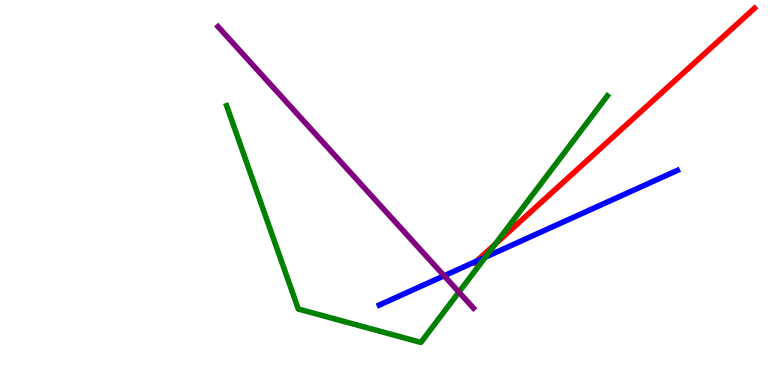[{'lines': ['blue', 'red'], 'intersections': [{'x': 6.15, 'y': 3.22}]}, {'lines': ['green', 'red'], 'intersections': [{'x': 6.39, 'y': 3.66}]}, {'lines': ['purple', 'red'], 'intersections': []}, {'lines': ['blue', 'green'], 'intersections': [{'x': 6.26, 'y': 3.32}]}, {'lines': ['blue', 'purple'], 'intersections': [{'x': 5.73, 'y': 2.84}]}, {'lines': ['green', 'purple'], 'intersections': [{'x': 5.92, 'y': 2.41}]}]